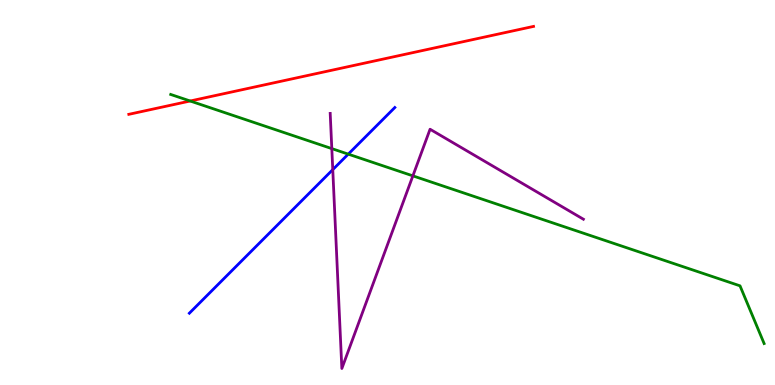[{'lines': ['blue', 'red'], 'intersections': []}, {'lines': ['green', 'red'], 'intersections': [{'x': 2.45, 'y': 7.38}]}, {'lines': ['purple', 'red'], 'intersections': []}, {'lines': ['blue', 'green'], 'intersections': [{'x': 4.49, 'y': 6.0}]}, {'lines': ['blue', 'purple'], 'intersections': [{'x': 4.29, 'y': 5.59}]}, {'lines': ['green', 'purple'], 'intersections': [{'x': 4.28, 'y': 6.14}, {'x': 5.33, 'y': 5.43}]}]